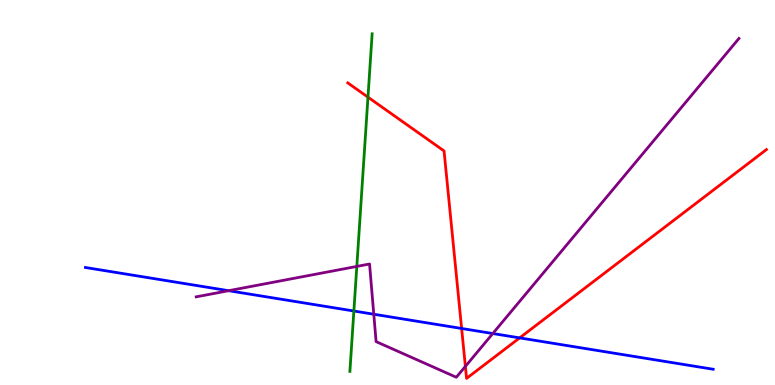[{'lines': ['blue', 'red'], 'intersections': [{'x': 5.96, 'y': 1.47}, {'x': 6.71, 'y': 1.22}]}, {'lines': ['green', 'red'], 'intersections': [{'x': 4.75, 'y': 7.48}]}, {'lines': ['purple', 'red'], 'intersections': [{'x': 6.0, 'y': 0.483}]}, {'lines': ['blue', 'green'], 'intersections': [{'x': 4.57, 'y': 1.92}]}, {'lines': ['blue', 'purple'], 'intersections': [{'x': 2.95, 'y': 2.45}, {'x': 4.82, 'y': 1.84}, {'x': 6.36, 'y': 1.34}]}, {'lines': ['green', 'purple'], 'intersections': [{'x': 4.6, 'y': 3.08}]}]